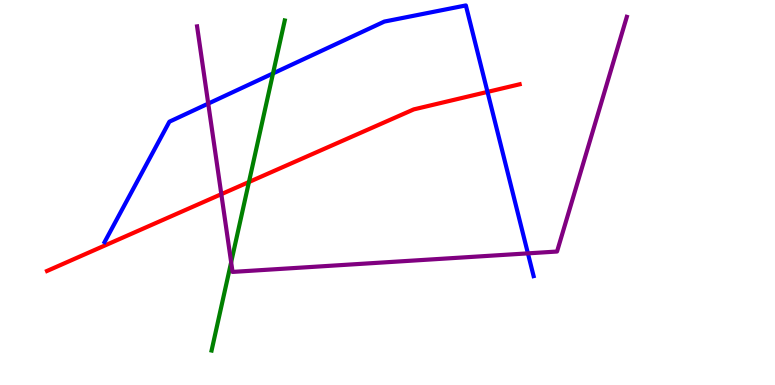[{'lines': ['blue', 'red'], 'intersections': [{'x': 6.29, 'y': 7.61}]}, {'lines': ['green', 'red'], 'intersections': [{'x': 3.21, 'y': 5.27}]}, {'lines': ['purple', 'red'], 'intersections': [{'x': 2.86, 'y': 4.96}]}, {'lines': ['blue', 'green'], 'intersections': [{'x': 3.52, 'y': 8.09}]}, {'lines': ['blue', 'purple'], 'intersections': [{'x': 2.69, 'y': 7.31}, {'x': 6.81, 'y': 3.42}]}, {'lines': ['green', 'purple'], 'intersections': [{'x': 2.98, 'y': 3.19}]}]